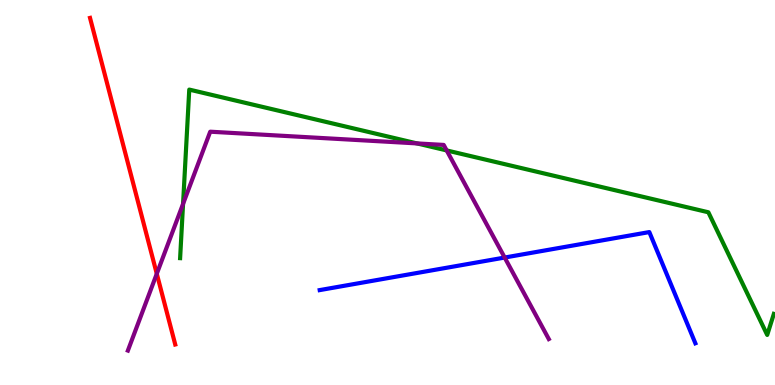[{'lines': ['blue', 'red'], 'intersections': []}, {'lines': ['green', 'red'], 'intersections': []}, {'lines': ['purple', 'red'], 'intersections': [{'x': 2.02, 'y': 2.89}]}, {'lines': ['blue', 'green'], 'intersections': []}, {'lines': ['blue', 'purple'], 'intersections': [{'x': 6.51, 'y': 3.31}]}, {'lines': ['green', 'purple'], 'intersections': [{'x': 2.36, 'y': 4.7}, {'x': 5.38, 'y': 6.27}, {'x': 5.76, 'y': 6.09}]}]